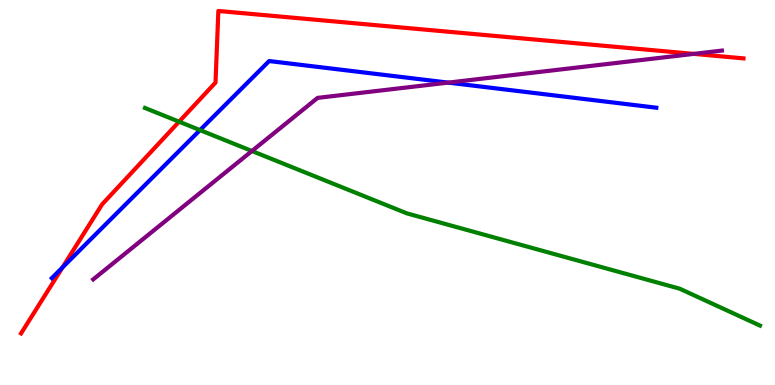[{'lines': ['blue', 'red'], 'intersections': [{'x': 0.806, 'y': 3.05}]}, {'lines': ['green', 'red'], 'intersections': [{'x': 2.31, 'y': 6.84}]}, {'lines': ['purple', 'red'], 'intersections': [{'x': 8.95, 'y': 8.6}]}, {'lines': ['blue', 'green'], 'intersections': [{'x': 2.58, 'y': 6.62}]}, {'lines': ['blue', 'purple'], 'intersections': [{'x': 5.78, 'y': 7.85}]}, {'lines': ['green', 'purple'], 'intersections': [{'x': 3.25, 'y': 6.08}]}]